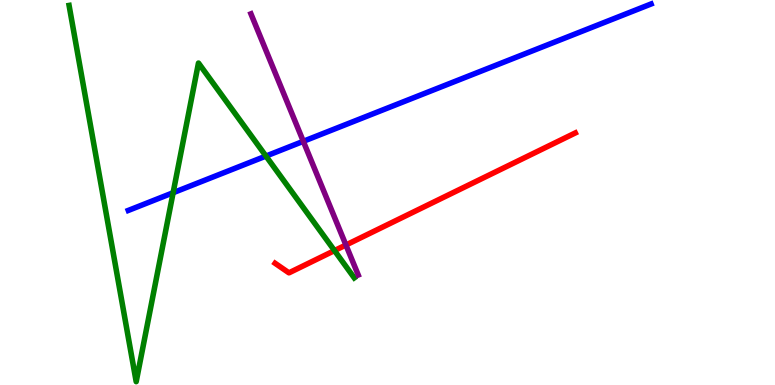[{'lines': ['blue', 'red'], 'intersections': []}, {'lines': ['green', 'red'], 'intersections': [{'x': 4.32, 'y': 3.49}]}, {'lines': ['purple', 'red'], 'intersections': [{'x': 4.46, 'y': 3.64}]}, {'lines': ['blue', 'green'], 'intersections': [{'x': 2.23, 'y': 4.99}, {'x': 3.43, 'y': 5.95}]}, {'lines': ['blue', 'purple'], 'intersections': [{'x': 3.91, 'y': 6.33}]}, {'lines': ['green', 'purple'], 'intersections': []}]